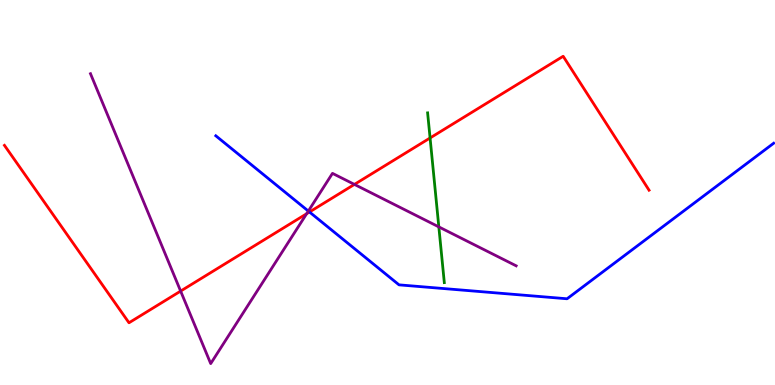[{'lines': ['blue', 'red'], 'intersections': [{'x': 3.99, 'y': 4.49}]}, {'lines': ['green', 'red'], 'intersections': [{'x': 5.55, 'y': 6.42}]}, {'lines': ['purple', 'red'], 'intersections': [{'x': 2.33, 'y': 2.44}, {'x': 3.96, 'y': 4.45}, {'x': 4.57, 'y': 5.21}]}, {'lines': ['blue', 'green'], 'intersections': []}, {'lines': ['blue', 'purple'], 'intersections': [{'x': 3.98, 'y': 4.52}]}, {'lines': ['green', 'purple'], 'intersections': [{'x': 5.66, 'y': 4.11}]}]